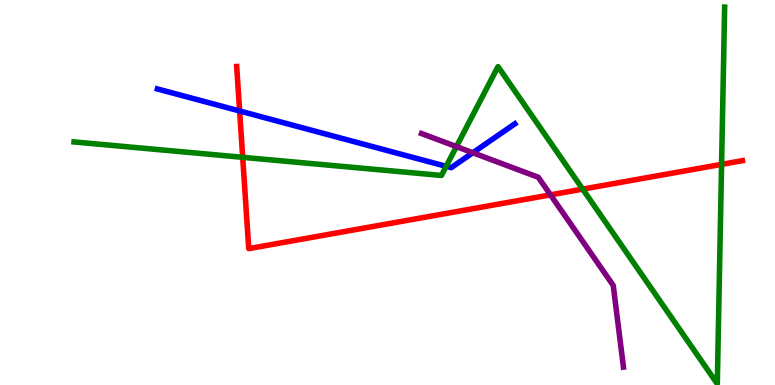[{'lines': ['blue', 'red'], 'intersections': [{'x': 3.09, 'y': 7.12}]}, {'lines': ['green', 'red'], 'intersections': [{'x': 3.13, 'y': 5.91}, {'x': 7.52, 'y': 5.09}, {'x': 9.31, 'y': 5.73}]}, {'lines': ['purple', 'red'], 'intersections': [{'x': 7.1, 'y': 4.94}]}, {'lines': ['blue', 'green'], 'intersections': [{'x': 5.76, 'y': 5.68}]}, {'lines': ['blue', 'purple'], 'intersections': [{'x': 6.1, 'y': 6.03}]}, {'lines': ['green', 'purple'], 'intersections': [{'x': 5.89, 'y': 6.19}]}]